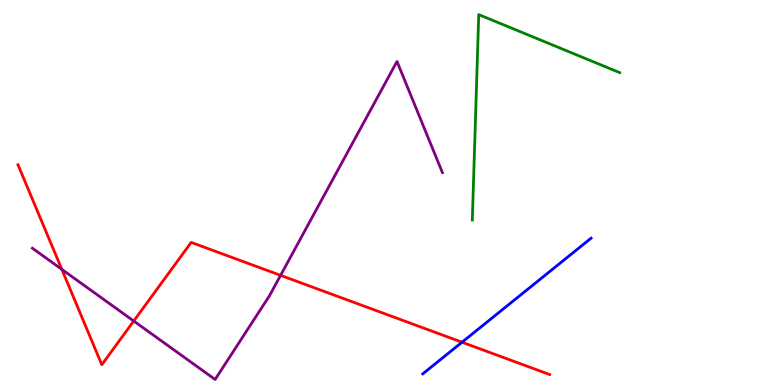[{'lines': ['blue', 'red'], 'intersections': [{'x': 5.96, 'y': 1.11}]}, {'lines': ['green', 'red'], 'intersections': []}, {'lines': ['purple', 'red'], 'intersections': [{'x': 0.798, 'y': 3.0}, {'x': 1.73, 'y': 1.66}, {'x': 3.62, 'y': 2.85}]}, {'lines': ['blue', 'green'], 'intersections': []}, {'lines': ['blue', 'purple'], 'intersections': []}, {'lines': ['green', 'purple'], 'intersections': []}]